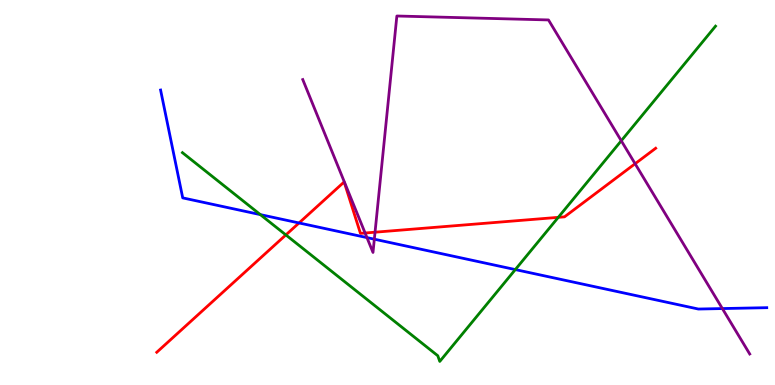[{'lines': ['blue', 'red'], 'intersections': [{'x': 3.86, 'y': 4.21}]}, {'lines': ['green', 'red'], 'intersections': [{'x': 3.69, 'y': 3.9}, {'x': 7.2, 'y': 4.35}]}, {'lines': ['purple', 'red'], 'intersections': [{'x': 4.71, 'y': 3.95}, {'x': 4.84, 'y': 3.97}, {'x': 8.19, 'y': 5.75}]}, {'lines': ['blue', 'green'], 'intersections': [{'x': 3.36, 'y': 4.43}, {'x': 6.65, 'y': 3.0}]}, {'lines': ['blue', 'purple'], 'intersections': [{'x': 4.73, 'y': 3.83}, {'x': 4.83, 'y': 3.79}, {'x': 9.32, 'y': 1.99}]}, {'lines': ['green', 'purple'], 'intersections': [{'x': 8.02, 'y': 6.34}]}]